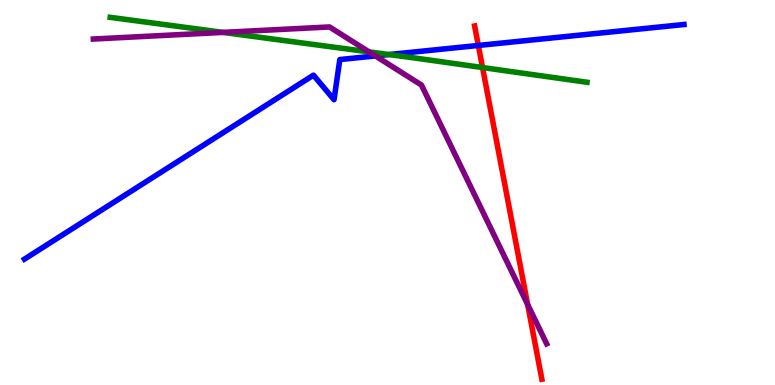[{'lines': ['blue', 'red'], 'intersections': [{'x': 6.17, 'y': 8.82}]}, {'lines': ['green', 'red'], 'intersections': [{'x': 6.23, 'y': 8.25}]}, {'lines': ['purple', 'red'], 'intersections': [{'x': 6.81, 'y': 2.09}]}, {'lines': ['blue', 'green'], 'intersections': [{'x': 5.02, 'y': 8.58}]}, {'lines': ['blue', 'purple'], 'intersections': [{'x': 4.84, 'y': 8.55}]}, {'lines': ['green', 'purple'], 'intersections': [{'x': 2.88, 'y': 9.16}, {'x': 4.76, 'y': 8.65}]}]